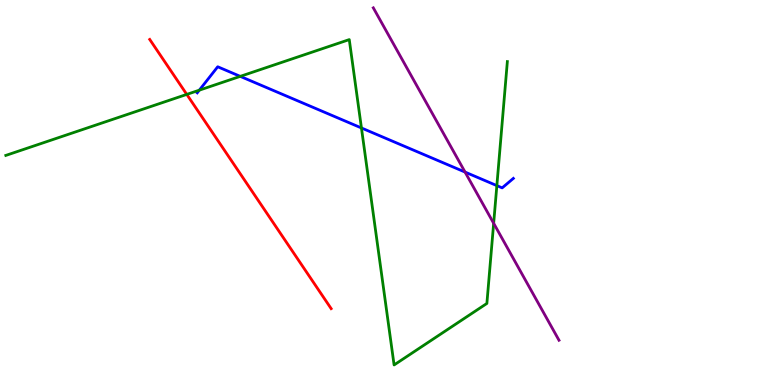[{'lines': ['blue', 'red'], 'intersections': []}, {'lines': ['green', 'red'], 'intersections': [{'x': 2.41, 'y': 7.55}]}, {'lines': ['purple', 'red'], 'intersections': []}, {'lines': ['blue', 'green'], 'intersections': [{'x': 2.57, 'y': 7.66}, {'x': 3.1, 'y': 8.02}, {'x': 4.66, 'y': 6.68}, {'x': 6.41, 'y': 5.18}]}, {'lines': ['blue', 'purple'], 'intersections': [{'x': 6.0, 'y': 5.53}]}, {'lines': ['green', 'purple'], 'intersections': [{'x': 6.37, 'y': 4.2}]}]